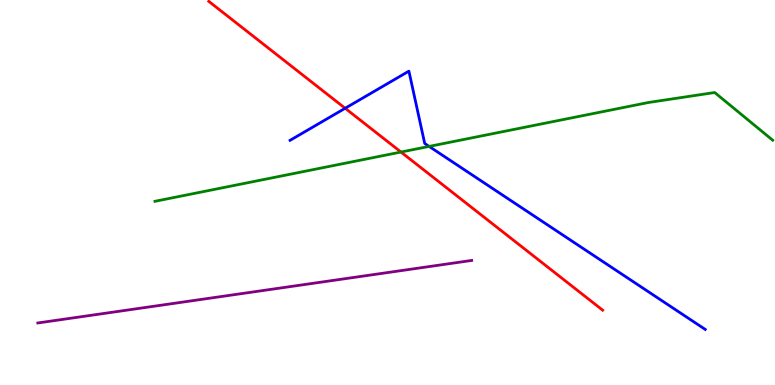[{'lines': ['blue', 'red'], 'intersections': [{'x': 4.45, 'y': 7.19}]}, {'lines': ['green', 'red'], 'intersections': [{'x': 5.17, 'y': 6.05}]}, {'lines': ['purple', 'red'], 'intersections': []}, {'lines': ['blue', 'green'], 'intersections': [{'x': 5.54, 'y': 6.2}]}, {'lines': ['blue', 'purple'], 'intersections': []}, {'lines': ['green', 'purple'], 'intersections': []}]